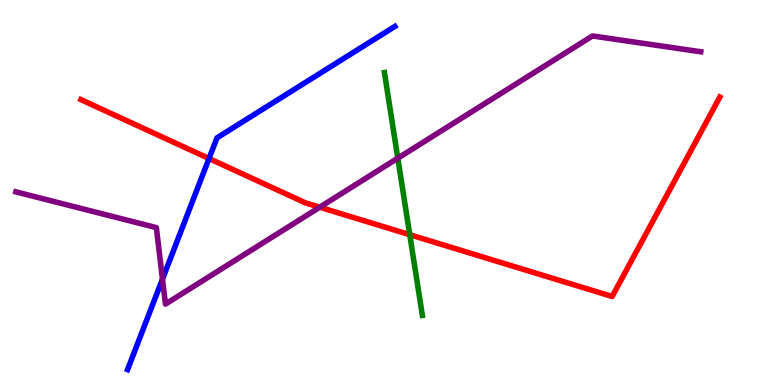[{'lines': ['blue', 'red'], 'intersections': [{'x': 2.7, 'y': 5.88}]}, {'lines': ['green', 'red'], 'intersections': [{'x': 5.29, 'y': 3.9}]}, {'lines': ['purple', 'red'], 'intersections': [{'x': 4.13, 'y': 4.62}]}, {'lines': ['blue', 'green'], 'intersections': []}, {'lines': ['blue', 'purple'], 'intersections': [{'x': 2.1, 'y': 2.75}]}, {'lines': ['green', 'purple'], 'intersections': [{'x': 5.13, 'y': 5.89}]}]